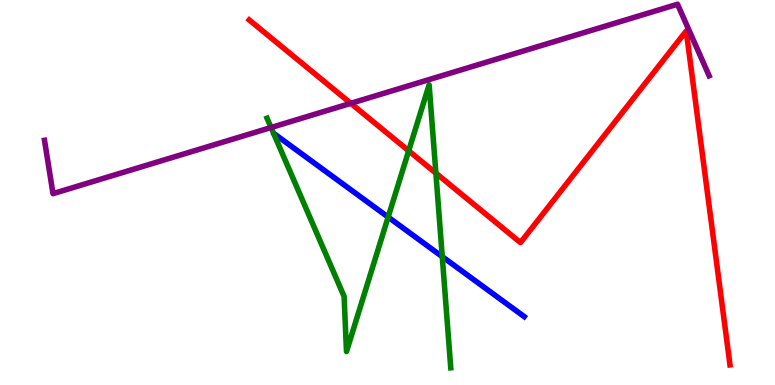[{'lines': ['blue', 'red'], 'intersections': []}, {'lines': ['green', 'red'], 'intersections': [{'x': 5.27, 'y': 6.08}, {'x': 5.62, 'y': 5.5}]}, {'lines': ['purple', 'red'], 'intersections': [{'x': 4.53, 'y': 7.32}]}, {'lines': ['blue', 'green'], 'intersections': [{'x': 5.01, 'y': 4.36}, {'x': 5.71, 'y': 3.33}]}, {'lines': ['blue', 'purple'], 'intersections': []}, {'lines': ['green', 'purple'], 'intersections': [{'x': 3.5, 'y': 6.69}]}]